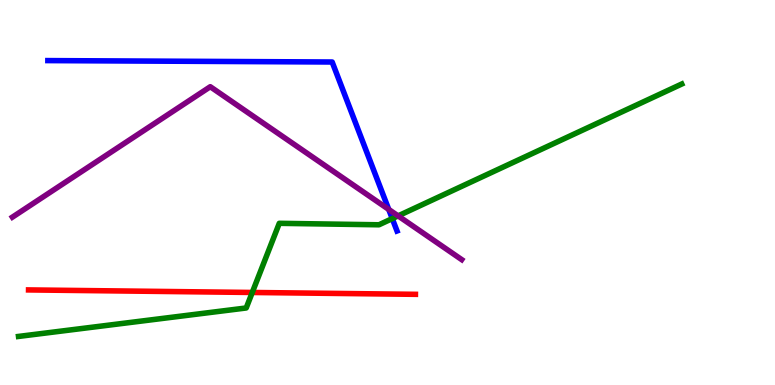[{'lines': ['blue', 'red'], 'intersections': []}, {'lines': ['green', 'red'], 'intersections': [{'x': 3.26, 'y': 2.4}]}, {'lines': ['purple', 'red'], 'intersections': []}, {'lines': ['blue', 'green'], 'intersections': [{'x': 5.06, 'y': 4.32}]}, {'lines': ['blue', 'purple'], 'intersections': [{'x': 5.02, 'y': 4.56}]}, {'lines': ['green', 'purple'], 'intersections': [{'x': 5.14, 'y': 4.39}]}]